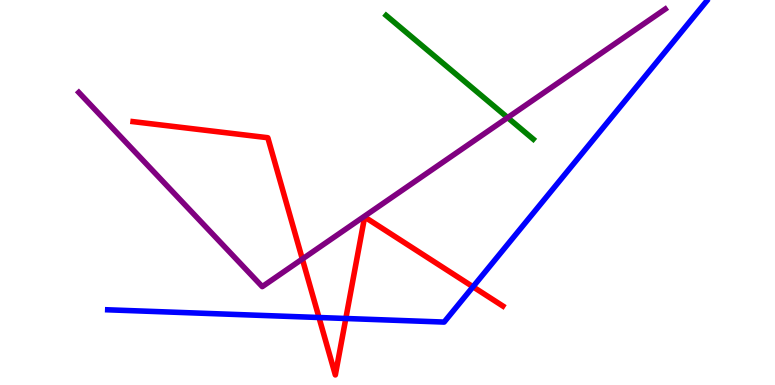[{'lines': ['blue', 'red'], 'intersections': [{'x': 4.12, 'y': 1.75}, {'x': 4.46, 'y': 1.73}, {'x': 6.1, 'y': 2.55}]}, {'lines': ['green', 'red'], 'intersections': []}, {'lines': ['purple', 'red'], 'intersections': [{'x': 3.9, 'y': 3.27}]}, {'lines': ['blue', 'green'], 'intersections': []}, {'lines': ['blue', 'purple'], 'intersections': []}, {'lines': ['green', 'purple'], 'intersections': [{'x': 6.55, 'y': 6.94}]}]